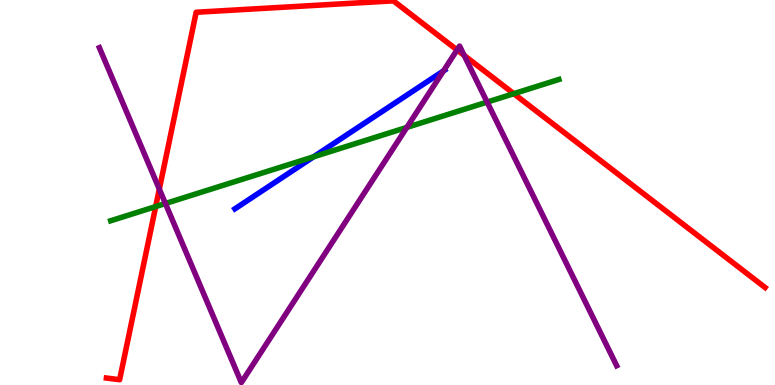[{'lines': ['blue', 'red'], 'intersections': []}, {'lines': ['green', 'red'], 'intersections': [{'x': 2.01, 'y': 4.63}, {'x': 6.63, 'y': 7.57}]}, {'lines': ['purple', 'red'], 'intersections': [{'x': 2.06, 'y': 5.09}, {'x': 5.9, 'y': 8.7}, {'x': 5.99, 'y': 8.56}]}, {'lines': ['blue', 'green'], 'intersections': [{'x': 4.05, 'y': 5.93}]}, {'lines': ['blue', 'purple'], 'intersections': [{'x': 5.72, 'y': 8.16}]}, {'lines': ['green', 'purple'], 'intersections': [{'x': 2.13, 'y': 4.71}, {'x': 5.25, 'y': 6.69}, {'x': 6.29, 'y': 7.35}]}]